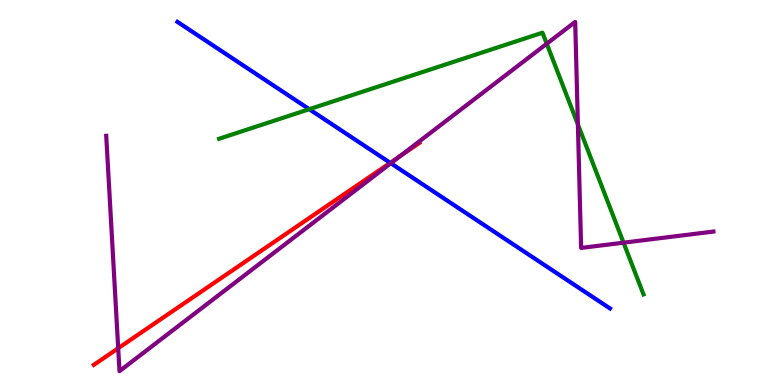[{'lines': ['blue', 'red'], 'intersections': [{'x': 5.04, 'y': 5.77}]}, {'lines': ['green', 'red'], 'intersections': []}, {'lines': ['purple', 'red'], 'intersections': [{'x': 1.53, 'y': 0.955}, {'x': 5.16, 'y': 5.94}]}, {'lines': ['blue', 'green'], 'intersections': [{'x': 3.99, 'y': 7.16}]}, {'lines': ['blue', 'purple'], 'intersections': [{'x': 5.04, 'y': 5.76}]}, {'lines': ['green', 'purple'], 'intersections': [{'x': 7.05, 'y': 8.86}, {'x': 7.46, 'y': 6.77}, {'x': 8.05, 'y': 3.7}]}]